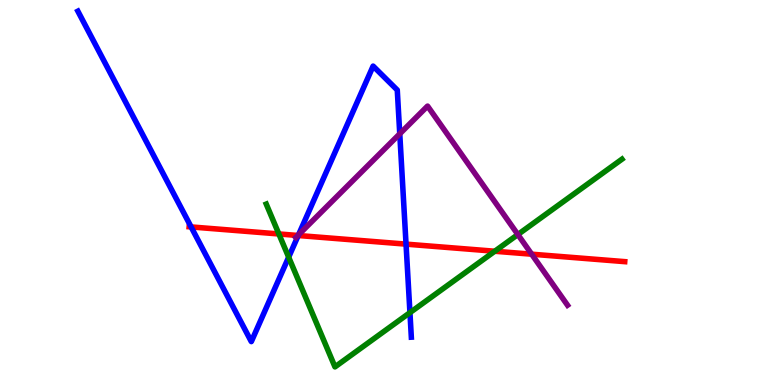[{'lines': ['blue', 'red'], 'intersections': [{'x': 2.47, 'y': 4.11}, {'x': 3.85, 'y': 3.88}, {'x': 5.24, 'y': 3.66}]}, {'lines': ['green', 'red'], 'intersections': [{'x': 3.6, 'y': 3.92}, {'x': 6.38, 'y': 3.47}]}, {'lines': ['purple', 'red'], 'intersections': [{'x': 3.84, 'y': 3.88}, {'x': 6.86, 'y': 3.4}]}, {'lines': ['blue', 'green'], 'intersections': [{'x': 3.72, 'y': 3.32}, {'x': 5.29, 'y': 1.88}]}, {'lines': ['blue', 'purple'], 'intersections': [{'x': 3.85, 'y': 3.9}, {'x': 5.16, 'y': 6.52}]}, {'lines': ['green', 'purple'], 'intersections': [{'x': 6.68, 'y': 3.91}]}]